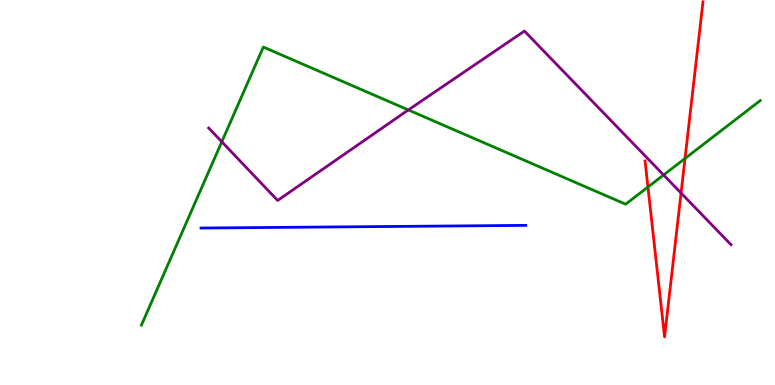[{'lines': ['blue', 'red'], 'intersections': []}, {'lines': ['green', 'red'], 'intersections': [{'x': 8.36, 'y': 5.14}, {'x': 8.84, 'y': 5.88}]}, {'lines': ['purple', 'red'], 'intersections': [{'x': 8.79, 'y': 4.99}]}, {'lines': ['blue', 'green'], 'intersections': []}, {'lines': ['blue', 'purple'], 'intersections': []}, {'lines': ['green', 'purple'], 'intersections': [{'x': 2.86, 'y': 6.32}, {'x': 5.27, 'y': 7.14}, {'x': 8.56, 'y': 5.46}]}]